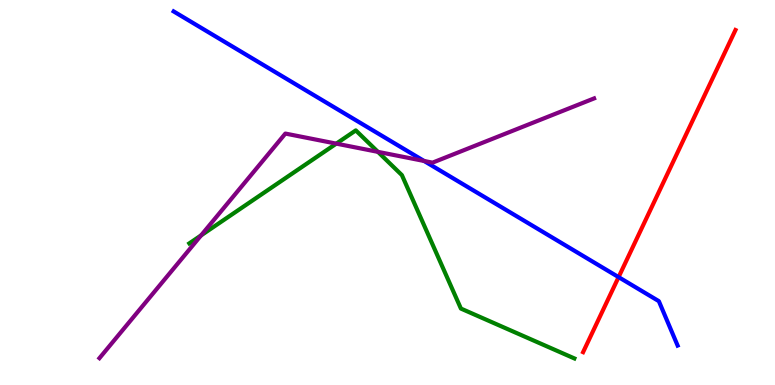[{'lines': ['blue', 'red'], 'intersections': [{'x': 7.98, 'y': 2.8}]}, {'lines': ['green', 'red'], 'intersections': []}, {'lines': ['purple', 'red'], 'intersections': []}, {'lines': ['blue', 'green'], 'intersections': []}, {'lines': ['blue', 'purple'], 'intersections': [{'x': 5.47, 'y': 5.82}]}, {'lines': ['green', 'purple'], 'intersections': [{'x': 2.59, 'y': 3.89}, {'x': 4.34, 'y': 6.27}, {'x': 4.88, 'y': 6.06}]}]